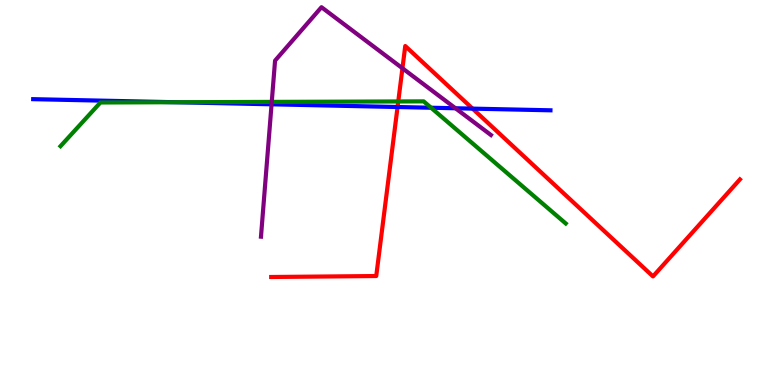[{'lines': ['blue', 'red'], 'intersections': [{'x': 5.13, 'y': 7.22}, {'x': 6.1, 'y': 7.18}]}, {'lines': ['green', 'red'], 'intersections': [{'x': 5.14, 'y': 7.36}]}, {'lines': ['purple', 'red'], 'intersections': [{'x': 5.19, 'y': 8.23}]}, {'lines': ['blue', 'green'], 'intersections': [{'x': 2.26, 'y': 7.34}, {'x': 5.56, 'y': 7.2}]}, {'lines': ['blue', 'purple'], 'intersections': [{'x': 3.5, 'y': 7.29}, {'x': 5.88, 'y': 7.19}]}, {'lines': ['green', 'purple'], 'intersections': [{'x': 3.51, 'y': 7.35}]}]